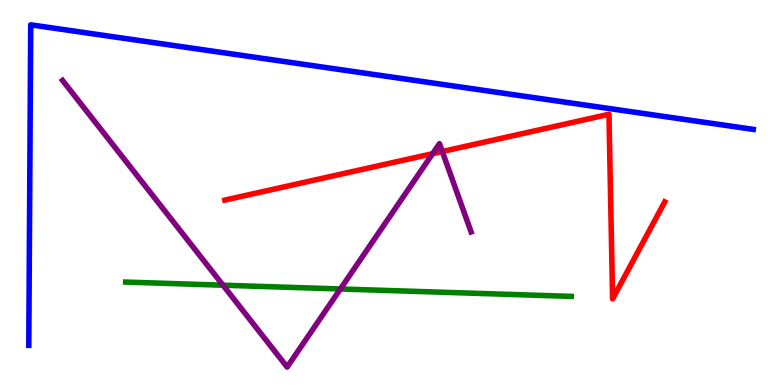[{'lines': ['blue', 'red'], 'intersections': []}, {'lines': ['green', 'red'], 'intersections': []}, {'lines': ['purple', 'red'], 'intersections': [{'x': 5.58, 'y': 6.01}, {'x': 5.71, 'y': 6.06}]}, {'lines': ['blue', 'green'], 'intersections': []}, {'lines': ['blue', 'purple'], 'intersections': []}, {'lines': ['green', 'purple'], 'intersections': [{'x': 2.88, 'y': 2.59}, {'x': 4.39, 'y': 2.49}]}]